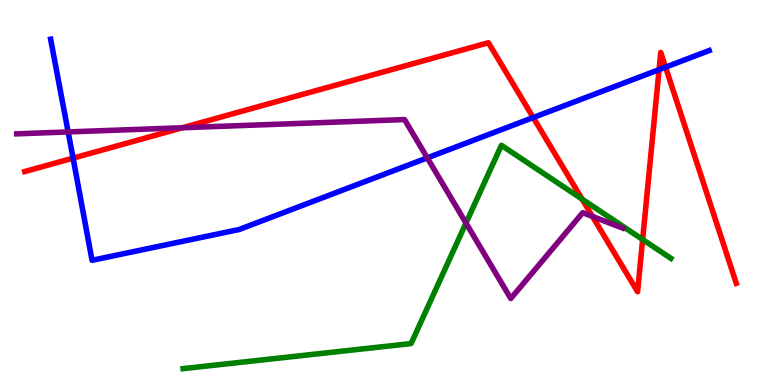[{'lines': ['blue', 'red'], 'intersections': [{'x': 0.943, 'y': 5.89}, {'x': 6.88, 'y': 6.95}, {'x': 8.5, 'y': 8.19}, {'x': 8.59, 'y': 8.26}]}, {'lines': ['green', 'red'], 'intersections': [{'x': 7.51, 'y': 4.83}, {'x': 8.29, 'y': 3.78}]}, {'lines': ['purple', 'red'], 'intersections': [{'x': 2.35, 'y': 6.68}, {'x': 7.65, 'y': 4.38}]}, {'lines': ['blue', 'green'], 'intersections': []}, {'lines': ['blue', 'purple'], 'intersections': [{'x': 0.879, 'y': 6.57}, {'x': 5.51, 'y': 5.9}]}, {'lines': ['green', 'purple'], 'intersections': [{'x': 6.01, 'y': 4.21}]}]